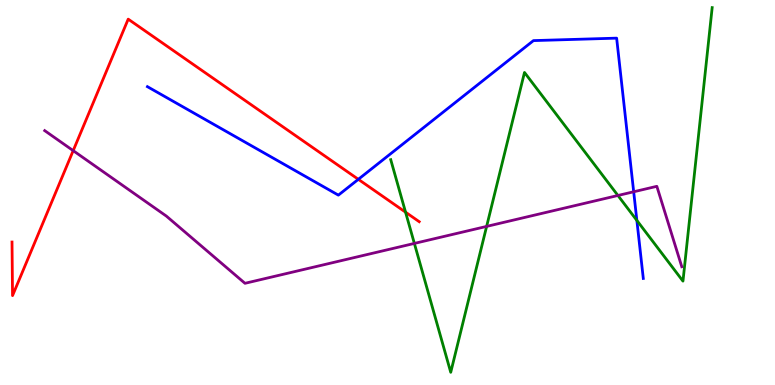[{'lines': ['blue', 'red'], 'intersections': [{'x': 4.62, 'y': 5.34}]}, {'lines': ['green', 'red'], 'intersections': [{'x': 5.23, 'y': 4.49}]}, {'lines': ['purple', 'red'], 'intersections': [{'x': 0.944, 'y': 6.09}]}, {'lines': ['blue', 'green'], 'intersections': [{'x': 8.22, 'y': 4.27}]}, {'lines': ['blue', 'purple'], 'intersections': [{'x': 8.18, 'y': 5.02}]}, {'lines': ['green', 'purple'], 'intersections': [{'x': 5.35, 'y': 3.68}, {'x': 6.28, 'y': 4.12}, {'x': 7.97, 'y': 4.92}]}]